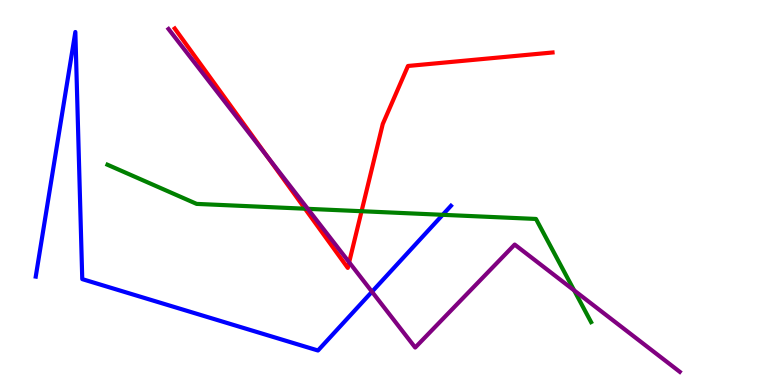[{'lines': ['blue', 'red'], 'intersections': []}, {'lines': ['green', 'red'], 'intersections': [{'x': 3.94, 'y': 4.58}, {'x': 4.67, 'y': 4.51}]}, {'lines': ['purple', 'red'], 'intersections': [{'x': 3.45, 'y': 5.93}, {'x': 4.51, 'y': 3.19}]}, {'lines': ['blue', 'green'], 'intersections': [{'x': 5.71, 'y': 4.42}]}, {'lines': ['blue', 'purple'], 'intersections': [{'x': 4.8, 'y': 2.42}]}, {'lines': ['green', 'purple'], 'intersections': [{'x': 3.97, 'y': 4.58}, {'x': 7.41, 'y': 2.46}]}]